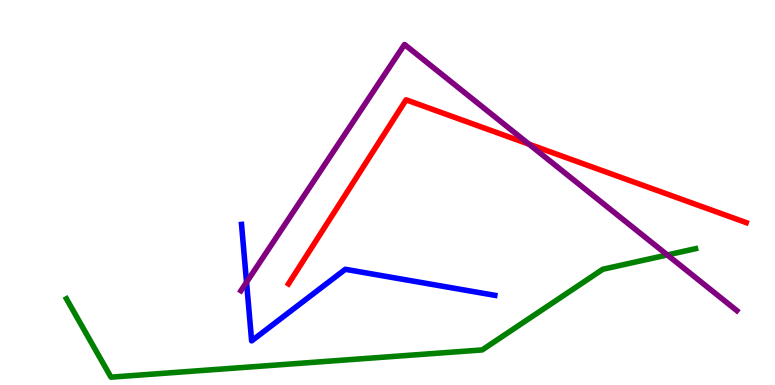[{'lines': ['blue', 'red'], 'intersections': []}, {'lines': ['green', 'red'], 'intersections': []}, {'lines': ['purple', 'red'], 'intersections': [{'x': 6.83, 'y': 6.25}]}, {'lines': ['blue', 'green'], 'intersections': []}, {'lines': ['blue', 'purple'], 'intersections': [{'x': 3.18, 'y': 2.67}]}, {'lines': ['green', 'purple'], 'intersections': [{'x': 8.61, 'y': 3.38}]}]